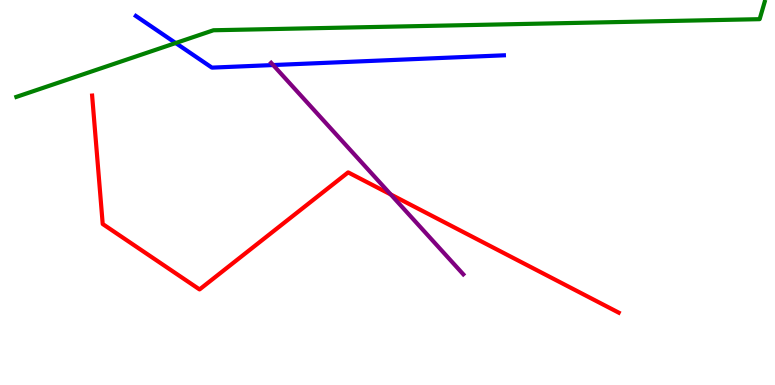[{'lines': ['blue', 'red'], 'intersections': []}, {'lines': ['green', 'red'], 'intersections': []}, {'lines': ['purple', 'red'], 'intersections': [{'x': 5.04, 'y': 4.95}]}, {'lines': ['blue', 'green'], 'intersections': [{'x': 2.27, 'y': 8.88}]}, {'lines': ['blue', 'purple'], 'intersections': [{'x': 3.52, 'y': 8.31}]}, {'lines': ['green', 'purple'], 'intersections': []}]